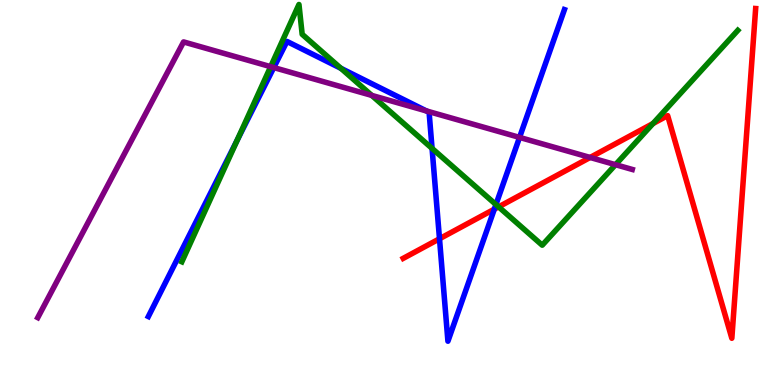[{'lines': ['blue', 'red'], 'intersections': [{'x': 5.67, 'y': 3.8}, {'x': 6.38, 'y': 4.57}]}, {'lines': ['green', 'red'], 'intersections': [{'x': 6.43, 'y': 4.63}, {'x': 8.43, 'y': 6.79}]}, {'lines': ['purple', 'red'], 'intersections': [{'x': 7.61, 'y': 5.91}]}, {'lines': ['blue', 'green'], 'intersections': [{'x': 3.06, 'y': 6.36}, {'x': 4.4, 'y': 8.23}, {'x': 5.58, 'y': 6.15}, {'x': 6.4, 'y': 4.69}]}, {'lines': ['blue', 'purple'], 'intersections': [{'x': 3.53, 'y': 8.25}, {'x': 5.5, 'y': 7.12}, {'x': 6.7, 'y': 6.43}]}, {'lines': ['green', 'purple'], 'intersections': [{'x': 3.49, 'y': 8.27}, {'x': 4.8, 'y': 7.52}, {'x': 7.94, 'y': 5.72}]}]